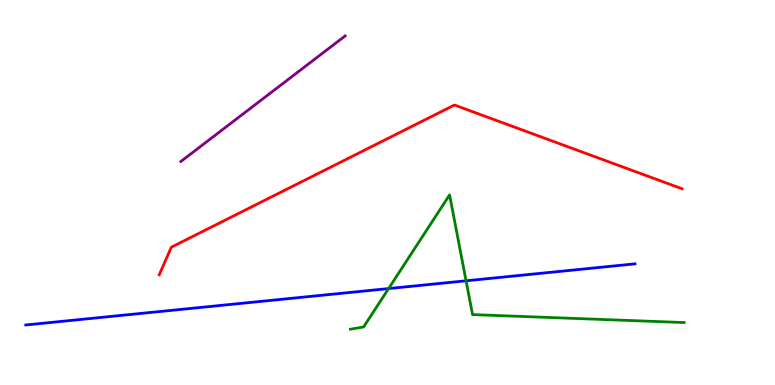[{'lines': ['blue', 'red'], 'intersections': []}, {'lines': ['green', 'red'], 'intersections': []}, {'lines': ['purple', 'red'], 'intersections': []}, {'lines': ['blue', 'green'], 'intersections': [{'x': 5.01, 'y': 2.5}, {'x': 6.01, 'y': 2.71}]}, {'lines': ['blue', 'purple'], 'intersections': []}, {'lines': ['green', 'purple'], 'intersections': []}]